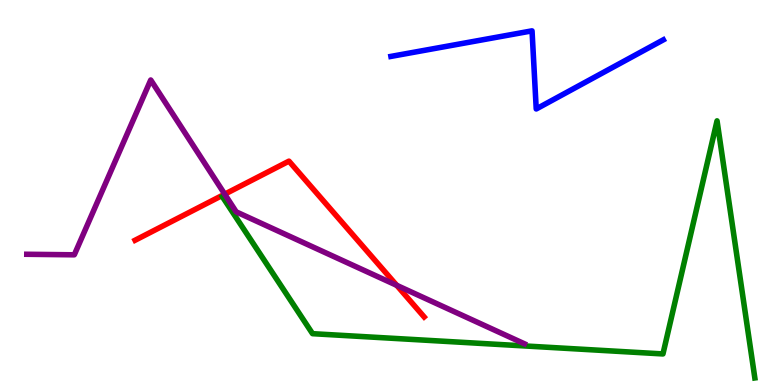[{'lines': ['blue', 'red'], 'intersections': []}, {'lines': ['green', 'red'], 'intersections': []}, {'lines': ['purple', 'red'], 'intersections': [{'x': 2.9, 'y': 4.96}, {'x': 5.12, 'y': 2.59}]}, {'lines': ['blue', 'green'], 'intersections': []}, {'lines': ['blue', 'purple'], 'intersections': []}, {'lines': ['green', 'purple'], 'intersections': []}]